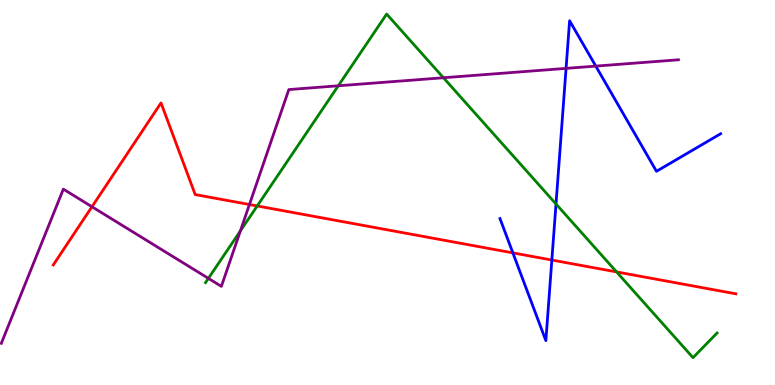[{'lines': ['blue', 'red'], 'intersections': [{'x': 6.62, 'y': 3.43}, {'x': 7.12, 'y': 3.25}]}, {'lines': ['green', 'red'], 'intersections': [{'x': 3.32, 'y': 4.65}, {'x': 7.96, 'y': 2.94}]}, {'lines': ['purple', 'red'], 'intersections': [{'x': 1.19, 'y': 4.63}, {'x': 3.22, 'y': 4.69}]}, {'lines': ['blue', 'green'], 'intersections': [{'x': 7.17, 'y': 4.7}]}, {'lines': ['blue', 'purple'], 'intersections': [{'x': 7.3, 'y': 8.22}, {'x': 7.69, 'y': 8.28}]}, {'lines': ['green', 'purple'], 'intersections': [{'x': 2.69, 'y': 2.77}, {'x': 3.1, 'y': 4.0}, {'x': 4.36, 'y': 7.77}, {'x': 5.72, 'y': 7.98}]}]